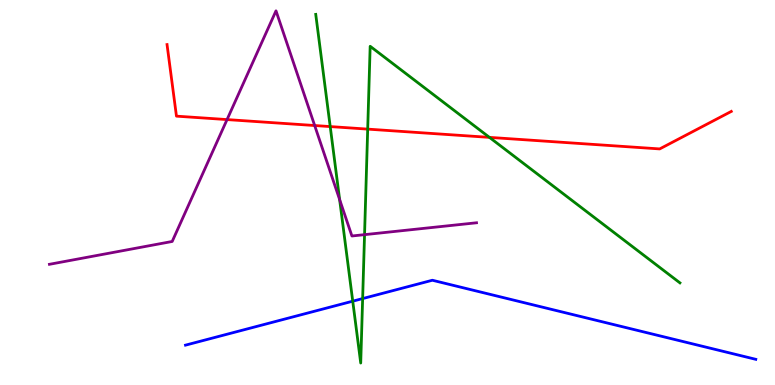[{'lines': ['blue', 'red'], 'intersections': []}, {'lines': ['green', 'red'], 'intersections': [{'x': 4.26, 'y': 6.71}, {'x': 4.74, 'y': 6.65}, {'x': 6.32, 'y': 6.43}]}, {'lines': ['purple', 'red'], 'intersections': [{'x': 2.93, 'y': 6.89}, {'x': 4.06, 'y': 6.74}]}, {'lines': ['blue', 'green'], 'intersections': [{'x': 4.55, 'y': 2.18}, {'x': 4.68, 'y': 2.24}]}, {'lines': ['blue', 'purple'], 'intersections': []}, {'lines': ['green', 'purple'], 'intersections': [{'x': 4.38, 'y': 4.82}, {'x': 4.7, 'y': 3.91}]}]